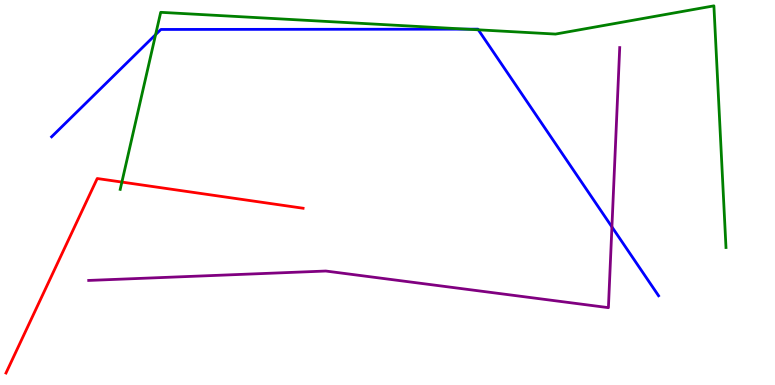[{'lines': ['blue', 'red'], 'intersections': []}, {'lines': ['green', 'red'], 'intersections': [{'x': 1.57, 'y': 5.27}]}, {'lines': ['purple', 'red'], 'intersections': []}, {'lines': ['blue', 'green'], 'intersections': [{'x': 2.01, 'y': 9.1}, {'x': 6.02, 'y': 9.24}, {'x': 6.17, 'y': 9.23}]}, {'lines': ['blue', 'purple'], 'intersections': [{'x': 7.9, 'y': 4.11}]}, {'lines': ['green', 'purple'], 'intersections': []}]